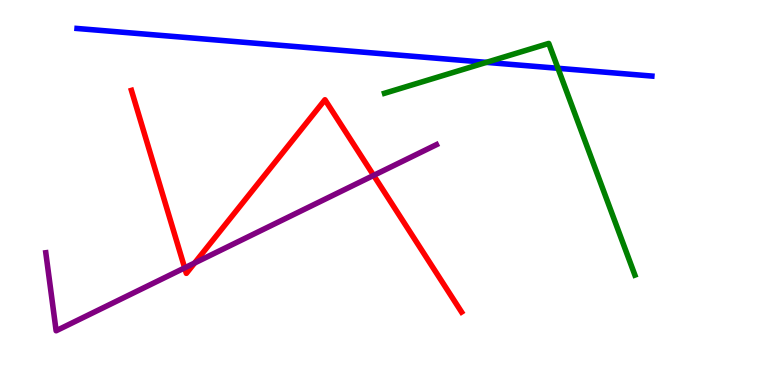[{'lines': ['blue', 'red'], 'intersections': []}, {'lines': ['green', 'red'], 'intersections': []}, {'lines': ['purple', 'red'], 'intersections': [{'x': 2.38, 'y': 3.04}, {'x': 2.51, 'y': 3.17}, {'x': 4.82, 'y': 5.44}]}, {'lines': ['blue', 'green'], 'intersections': [{'x': 6.28, 'y': 8.38}, {'x': 7.2, 'y': 8.23}]}, {'lines': ['blue', 'purple'], 'intersections': []}, {'lines': ['green', 'purple'], 'intersections': []}]